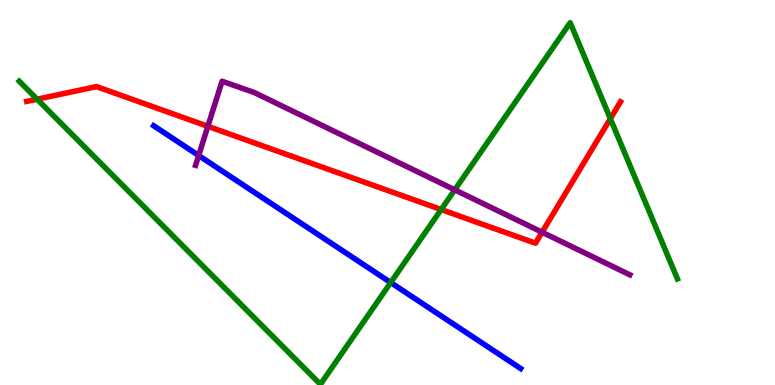[{'lines': ['blue', 'red'], 'intersections': []}, {'lines': ['green', 'red'], 'intersections': [{'x': 0.479, 'y': 7.42}, {'x': 5.69, 'y': 4.56}, {'x': 7.88, 'y': 6.92}]}, {'lines': ['purple', 'red'], 'intersections': [{'x': 2.68, 'y': 6.72}, {'x': 6.99, 'y': 3.97}]}, {'lines': ['blue', 'green'], 'intersections': [{'x': 5.04, 'y': 2.66}]}, {'lines': ['blue', 'purple'], 'intersections': [{'x': 2.56, 'y': 5.96}]}, {'lines': ['green', 'purple'], 'intersections': [{'x': 5.87, 'y': 5.07}]}]